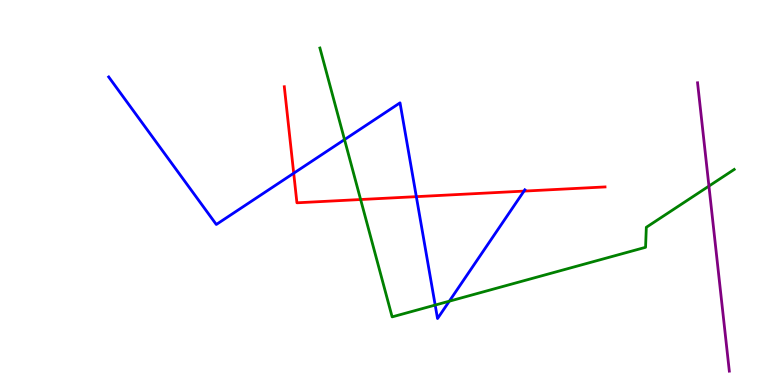[{'lines': ['blue', 'red'], 'intersections': [{'x': 3.79, 'y': 5.5}, {'x': 5.37, 'y': 4.89}, {'x': 6.76, 'y': 5.04}]}, {'lines': ['green', 'red'], 'intersections': [{'x': 4.65, 'y': 4.82}]}, {'lines': ['purple', 'red'], 'intersections': []}, {'lines': ['blue', 'green'], 'intersections': [{'x': 4.45, 'y': 6.37}, {'x': 5.62, 'y': 2.08}, {'x': 5.8, 'y': 2.18}]}, {'lines': ['blue', 'purple'], 'intersections': []}, {'lines': ['green', 'purple'], 'intersections': [{'x': 9.15, 'y': 5.17}]}]